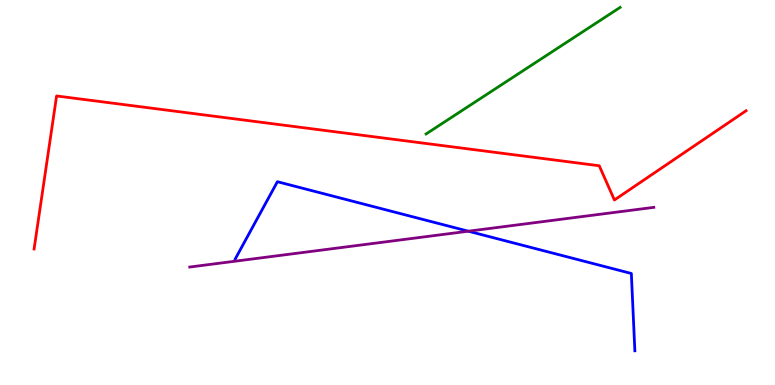[{'lines': ['blue', 'red'], 'intersections': []}, {'lines': ['green', 'red'], 'intersections': []}, {'lines': ['purple', 'red'], 'intersections': []}, {'lines': ['blue', 'green'], 'intersections': []}, {'lines': ['blue', 'purple'], 'intersections': [{'x': 6.04, 'y': 3.99}]}, {'lines': ['green', 'purple'], 'intersections': []}]